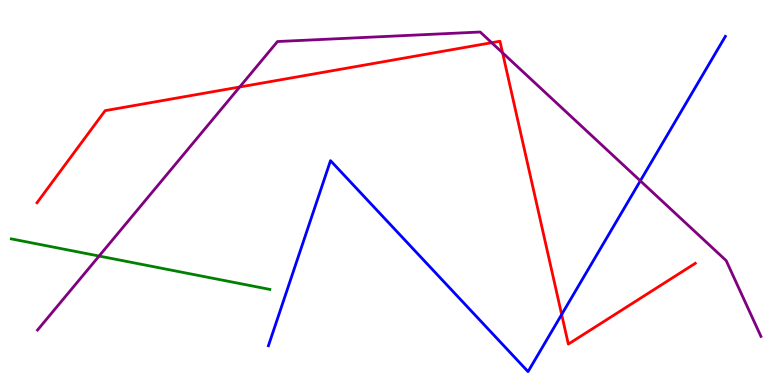[{'lines': ['blue', 'red'], 'intersections': [{'x': 7.25, 'y': 1.83}]}, {'lines': ['green', 'red'], 'intersections': []}, {'lines': ['purple', 'red'], 'intersections': [{'x': 3.09, 'y': 7.74}, {'x': 6.34, 'y': 8.89}, {'x': 6.48, 'y': 8.63}]}, {'lines': ['blue', 'green'], 'intersections': []}, {'lines': ['blue', 'purple'], 'intersections': [{'x': 8.26, 'y': 5.3}]}, {'lines': ['green', 'purple'], 'intersections': [{'x': 1.28, 'y': 3.35}]}]